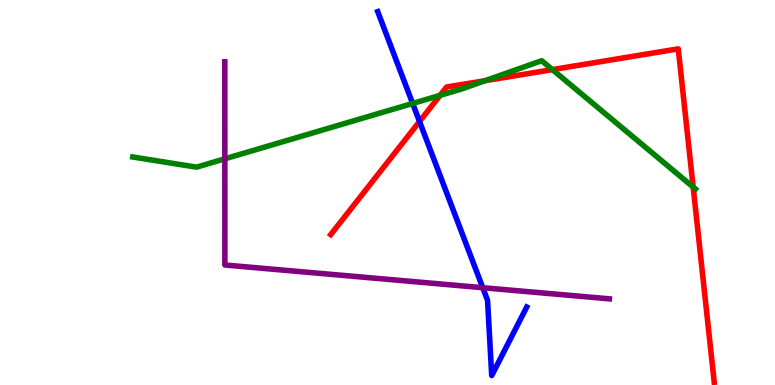[{'lines': ['blue', 'red'], 'intersections': [{'x': 5.41, 'y': 6.84}]}, {'lines': ['green', 'red'], 'intersections': [{'x': 5.68, 'y': 7.52}, {'x': 6.26, 'y': 7.9}, {'x': 7.13, 'y': 8.19}, {'x': 8.94, 'y': 5.14}]}, {'lines': ['purple', 'red'], 'intersections': []}, {'lines': ['blue', 'green'], 'intersections': [{'x': 5.32, 'y': 7.31}]}, {'lines': ['blue', 'purple'], 'intersections': [{'x': 6.23, 'y': 2.53}]}, {'lines': ['green', 'purple'], 'intersections': [{'x': 2.9, 'y': 5.87}]}]